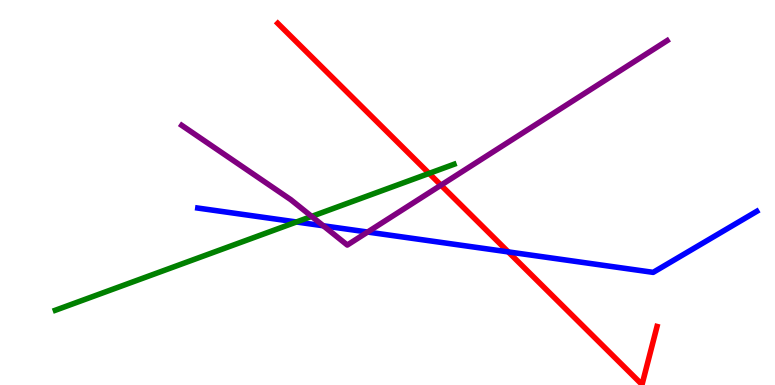[{'lines': ['blue', 'red'], 'intersections': [{'x': 6.56, 'y': 3.46}]}, {'lines': ['green', 'red'], 'intersections': [{'x': 5.54, 'y': 5.5}]}, {'lines': ['purple', 'red'], 'intersections': [{'x': 5.69, 'y': 5.19}]}, {'lines': ['blue', 'green'], 'intersections': [{'x': 3.82, 'y': 4.23}]}, {'lines': ['blue', 'purple'], 'intersections': [{'x': 4.17, 'y': 4.14}, {'x': 4.74, 'y': 3.97}]}, {'lines': ['green', 'purple'], 'intersections': [{'x': 4.02, 'y': 4.38}]}]